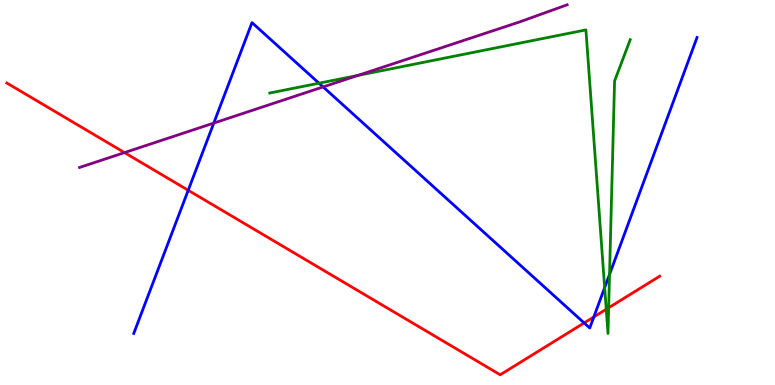[{'lines': ['blue', 'red'], 'intersections': [{'x': 2.43, 'y': 5.06}, {'x': 7.54, 'y': 1.61}, {'x': 7.66, 'y': 1.77}]}, {'lines': ['green', 'red'], 'intersections': [{'x': 7.82, 'y': 1.97}, {'x': 7.85, 'y': 2.01}]}, {'lines': ['purple', 'red'], 'intersections': [{'x': 1.61, 'y': 6.04}]}, {'lines': ['blue', 'green'], 'intersections': [{'x': 4.12, 'y': 7.84}, {'x': 7.8, 'y': 2.53}, {'x': 7.87, 'y': 2.87}]}, {'lines': ['blue', 'purple'], 'intersections': [{'x': 2.76, 'y': 6.8}, {'x': 4.17, 'y': 7.74}]}, {'lines': ['green', 'purple'], 'intersections': [{'x': 4.62, 'y': 8.04}]}]